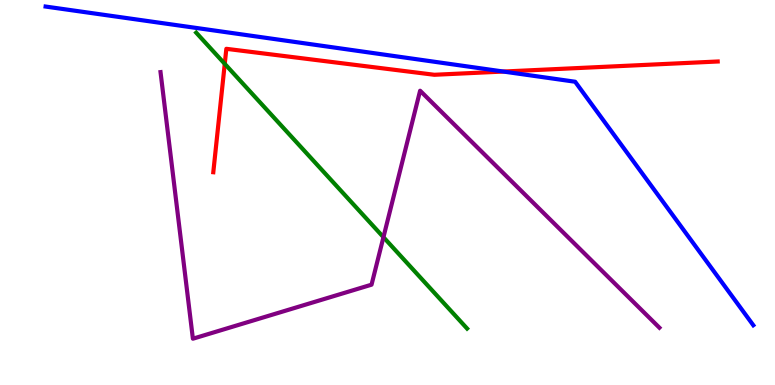[{'lines': ['blue', 'red'], 'intersections': [{'x': 6.49, 'y': 8.14}]}, {'lines': ['green', 'red'], 'intersections': [{'x': 2.9, 'y': 8.34}]}, {'lines': ['purple', 'red'], 'intersections': []}, {'lines': ['blue', 'green'], 'intersections': []}, {'lines': ['blue', 'purple'], 'intersections': []}, {'lines': ['green', 'purple'], 'intersections': [{'x': 4.95, 'y': 3.84}]}]